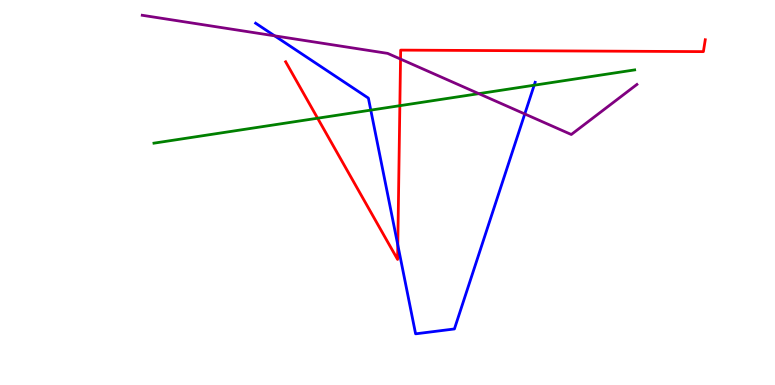[{'lines': ['blue', 'red'], 'intersections': [{'x': 5.13, 'y': 3.64}]}, {'lines': ['green', 'red'], 'intersections': [{'x': 4.1, 'y': 6.93}, {'x': 5.16, 'y': 7.25}]}, {'lines': ['purple', 'red'], 'intersections': [{'x': 5.17, 'y': 8.47}]}, {'lines': ['blue', 'green'], 'intersections': [{'x': 4.78, 'y': 7.14}, {'x': 6.89, 'y': 7.79}]}, {'lines': ['blue', 'purple'], 'intersections': [{'x': 3.54, 'y': 9.07}, {'x': 6.77, 'y': 7.04}]}, {'lines': ['green', 'purple'], 'intersections': [{'x': 6.18, 'y': 7.57}]}]